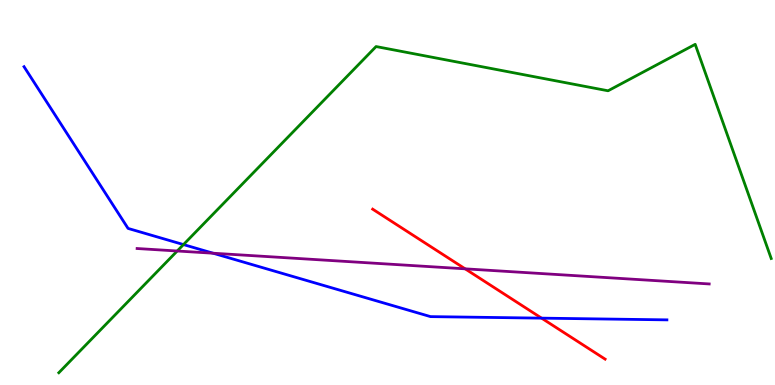[{'lines': ['blue', 'red'], 'intersections': [{'x': 6.99, 'y': 1.74}]}, {'lines': ['green', 'red'], 'intersections': []}, {'lines': ['purple', 'red'], 'intersections': [{'x': 6.0, 'y': 3.02}]}, {'lines': ['blue', 'green'], 'intersections': [{'x': 2.37, 'y': 3.65}]}, {'lines': ['blue', 'purple'], 'intersections': [{'x': 2.75, 'y': 3.42}]}, {'lines': ['green', 'purple'], 'intersections': [{'x': 2.29, 'y': 3.48}]}]